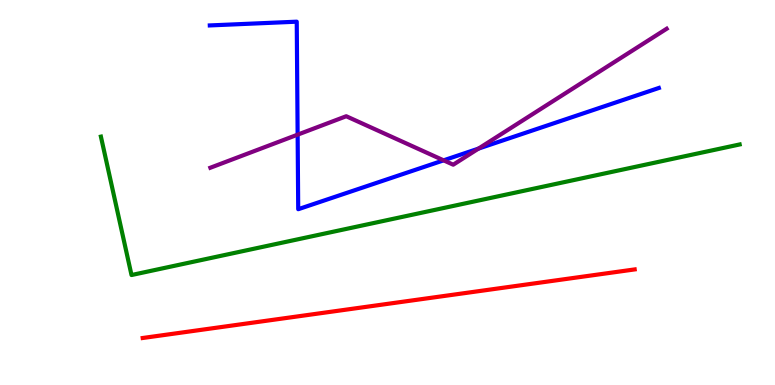[{'lines': ['blue', 'red'], 'intersections': []}, {'lines': ['green', 'red'], 'intersections': []}, {'lines': ['purple', 'red'], 'intersections': []}, {'lines': ['blue', 'green'], 'intersections': []}, {'lines': ['blue', 'purple'], 'intersections': [{'x': 3.84, 'y': 6.5}, {'x': 5.72, 'y': 5.84}, {'x': 6.17, 'y': 6.14}]}, {'lines': ['green', 'purple'], 'intersections': []}]